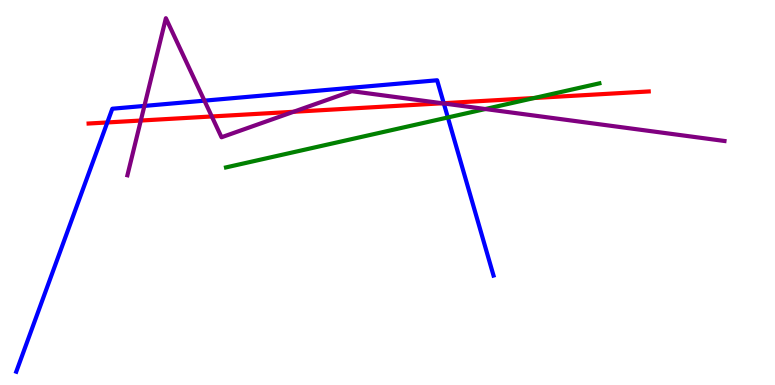[{'lines': ['blue', 'red'], 'intersections': [{'x': 1.38, 'y': 6.82}, {'x': 5.73, 'y': 7.32}]}, {'lines': ['green', 'red'], 'intersections': [{'x': 6.89, 'y': 7.45}]}, {'lines': ['purple', 'red'], 'intersections': [{'x': 1.82, 'y': 6.87}, {'x': 2.73, 'y': 6.97}, {'x': 3.79, 'y': 7.1}, {'x': 5.71, 'y': 7.32}]}, {'lines': ['blue', 'green'], 'intersections': [{'x': 5.78, 'y': 6.95}]}, {'lines': ['blue', 'purple'], 'intersections': [{'x': 1.86, 'y': 7.25}, {'x': 2.64, 'y': 7.39}, {'x': 5.73, 'y': 7.31}]}, {'lines': ['green', 'purple'], 'intersections': [{'x': 6.26, 'y': 7.17}]}]